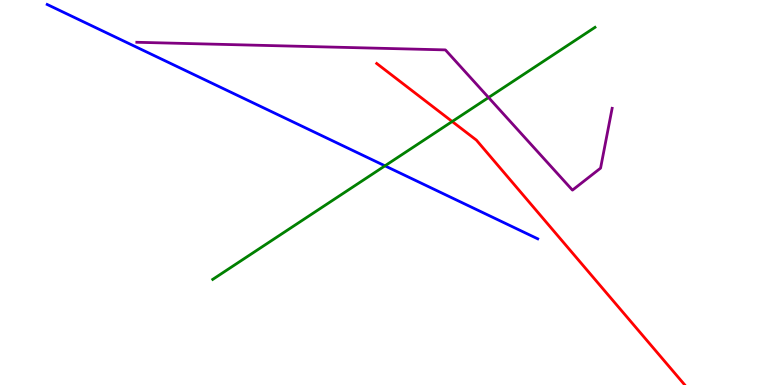[{'lines': ['blue', 'red'], 'intersections': []}, {'lines': ['green', 'red'], 'intersections': [{'x': 5.83, 'y': 6.84}]}, {'lines': ['purple', 'red'], 'intersections': []}, {'lines': ['blue', 'green'], 'intersections': [{'x': 4.97, 'y': 5.69}]}, {'lines': ['blue', 'purple'], 'intersections': []}, {'lines': ['green', 'purple'], 'intersections': [{'x': 6.3, 'y': 7.47}]}]